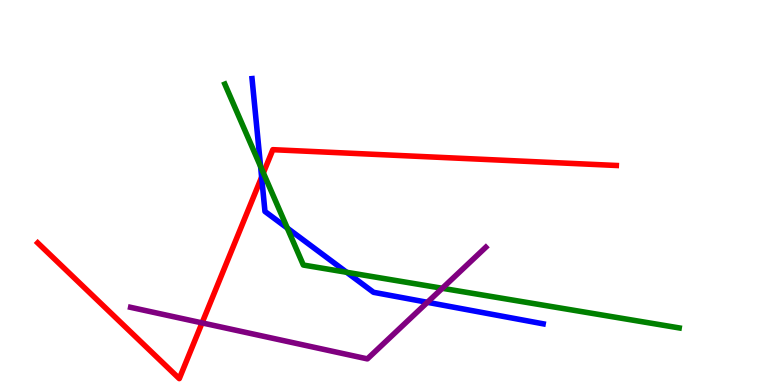[{'lines': ['blue', 'red'], 'intersections': [{'x': 3.38, 'y': 5.4}]}, {'lines': ['green', 'red'], 'intersections': [{'x': 3.4, 'y': 5.51}]}, {'lines': ['purple', 'red'], 'intersections': [{'x': 2.61, 'y': 1.61}]}, {'lines': ['blue', 'green'], 'intersections': [{'x': 3.36, 'y': 5.67}, {'x': 3.71, 'y': 4.08}, {'x': 4.47, 'y': 2.93}]}, {'lines': ['blue', 'purple'], 'intersections': [{'x': 5.51, 'y': 2.15}]}, {'lines': ['green', 'purple'], 'intersections': [{'x': 5.71, 'y': 2.51}]}]